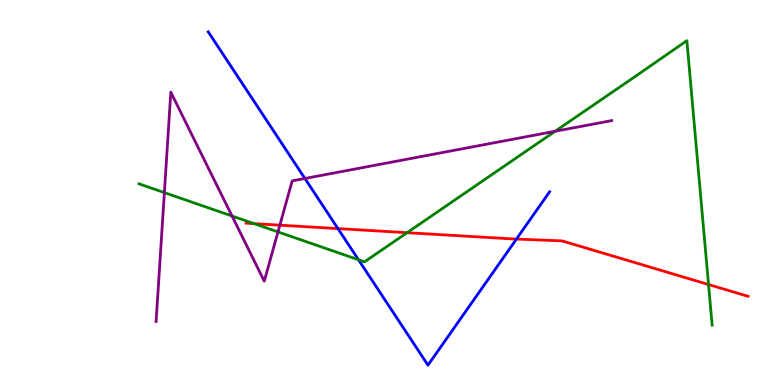[{'lines': ['blue', 'red'], 'intersections': [{'x': 4.36, 'y': 4.06}, {'x': 6.66, 'y': 3.79}]}, {'lines': ['green', 'red'], 'intersections': [{'x': 3.28, 'y': 4.19}, {'x': 5.25, 'y': 3.96}, {'x': 9.14, 'y': 2.61}]}, {'lines': ['purple', 'red'], 'intersections': [{'x': 3.61, 'y': 4.15}]}, {'lines': ['blue', 'green'], 'intersections': [{'x': 4.63, 'y': 3.25}]}, {'lines': ['blue', 'purple'], 'intersections': [{'x': 3.93, 'y': 5.36}]}, {'lines': ['green', 'purple'], 'intersections': [{'x': 2.12, 'y': 5.0}, {'x': 2.99, 'y': 4.39}, {'x': 3.59, 'y': 3.98}, {'x': 7.16, 'y': 6.59}]}]